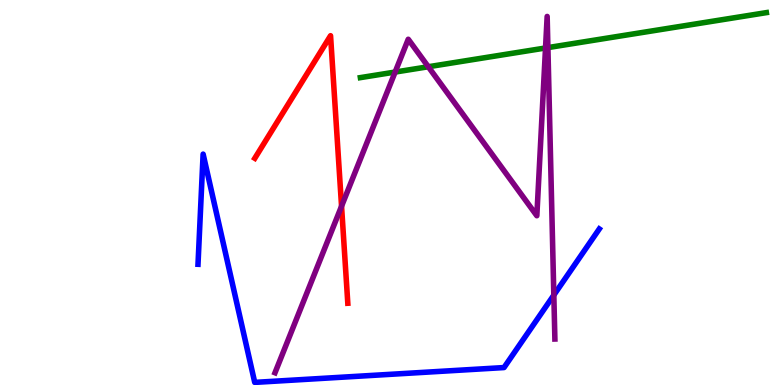[{'lines': ['blue', 'red'], 'intersections': []}, {'lines': ['green', 'red'], 'intersections': []}, {'lines': ['purple', 'red'], 'intersections': [{'x': 4.41, 'y': 4.64}]}, {'lines': ['blue', 'green'], 'intersections': []}, {'lines': ['blue', 'purple'], 'intersections': [{'x': 7.15, 'y': 2.34}]}, {'lines': ['green', 'purple'], 'intersections': [{'x': 5.1, 'y': 8.13}, {'x': 5.53, 'y': 8.27}, {'x': 7.04, 'y': 8.75}, {'x': 7.07, 'y': 8.76}]}]